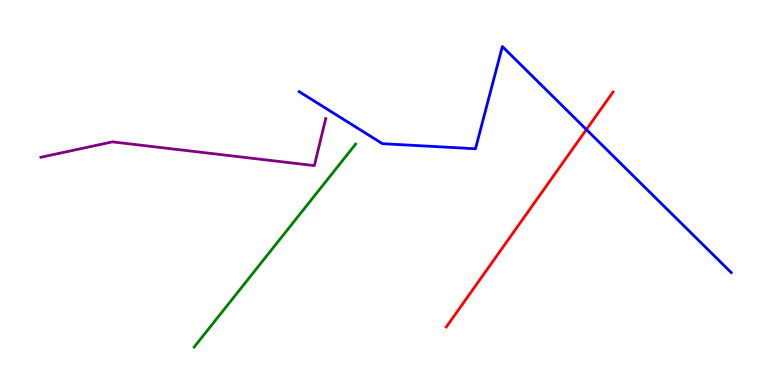[{'lines': ['blue', 'red'], 'intersections': [{'x': 7.57, 'y': 6.64}]}, {'lines': ['green', 'red'], 'intersections': []}, {'lines': ['purple', 'red'], 'intersections': []}, {'lines': ['blue', 'green'], 'intersections': []}, {'lines': ['blue', 'purple'], 'intersections': []}, {'lines': ['green', 'purple'], 'intersections': []}]